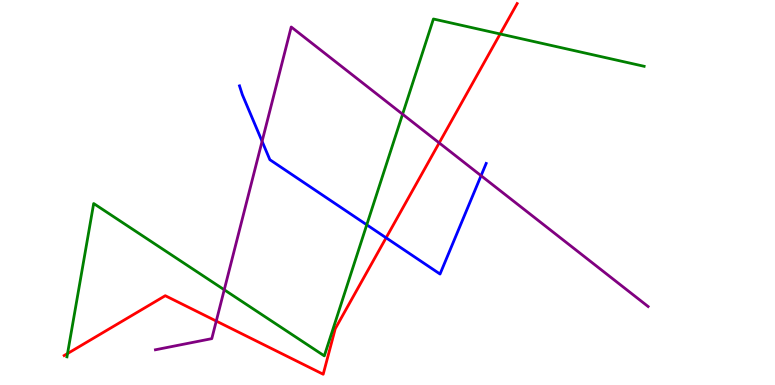[{'lines': ['blue', 'red'], 'intersections': [{'x': 4.98, 'y': 3.82}]}, {'lines': ['green', 'red'], 'intersections': [{'x': 0.871, 'y': 0.817}, {'x': 6.45, 'y': 9.12}]}, {'lines': ['purple', 'red'], 'intersections': [{'x': 2.79, 'y': 1.66}, {'x': 5.67, 'y': 6.29}]}, {'lines': ['blue', 'green'], 'intersections': [{'x': 4.73, 'y': 4.16}]}, {'lines': ['blue', 'purple'], 'intersections': [{'x': 3.38, 'y': 6.33}, {'x': 6.21, 'y': 5.44}]}, {'lines': ['green', 'purple'], 'intersections': [{'x': 2.89, 'y': 2.47}, {'x': 5.19, 'y': 7.03}]}]